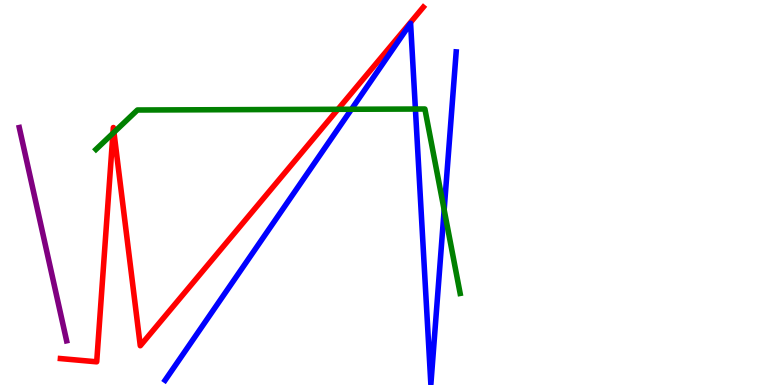[{'lines': ['blue', 'red'], 'intersections': []}, {'lines': ['green', 'red'], 'intersections': [{'x': 1.46, 'y': 6.54}, {'x': 1.47, 'y': 6.56}, {'x': 4.36, 'y': 7.16}]}, {'lines': ['purple', 'red'], 'intersections': []}, {'lines': ['blue', 'green'], 'intersections': [{'x': 4.54, 'y': 7.16}, {'x': 5.36, 'y': 7.17}, {'x': 5.73, 'y': 4.55}]}, {'lines': ['blue', 'purple'], 'intersections': []}, {'lines': ['green', 'purple'], 'intersections': []}]